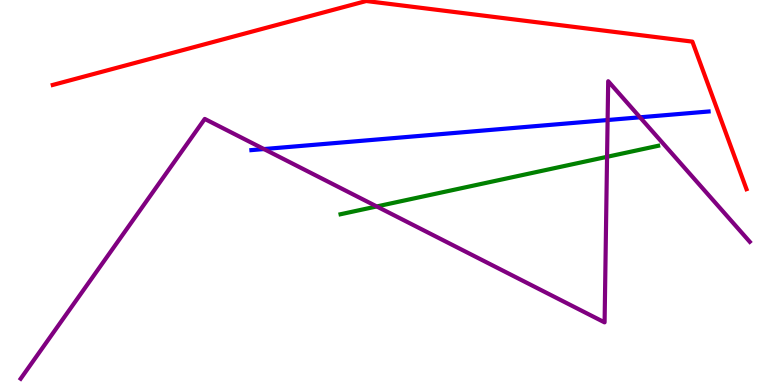[{'lines': ['blue', 'red'], 'intersections': []}, {'lines': ['green', 'red'], 'intersections': []}, {'lines': ['purple', 'red'], 'intersections': []}, {'lines': ['blue', 'green'], 'intersections': []}, {'lines': ['blue', 'purple'], 'intersections': [{'x': 3.41, 'y': 6.13}, {'x': 7.84, 'y': 6.88}, {'x': 8.26, 'y': 6.95}]}, {'lines': ['green', 'purple'], 'intersections': [{'x': 4.86, 'y': 4.64}, {'x': 7.83, 'y': 5.93}]}]